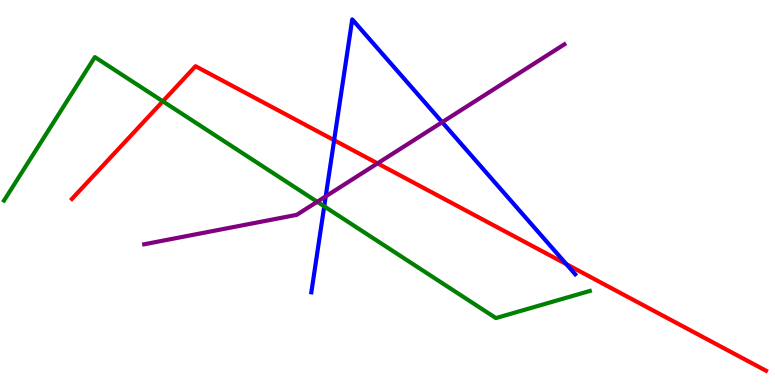[{'lines': ['blue', 'red'], 'intersections': [{'x': 4.31, 'y': 6.36}, {'x': 7.31, 'y': 3.14}]}, {'lines': ['green', 'red'], 'intersections': [{'x': 2.1, 'y': 7.37}]}, {'lines': ['purple', 'red'], 'intersections': [{'x': 4.87, 'y': 5.76}]}, {'lines': ['blue', 'green'], 'intersections': [{'x': 4.18, 'y': 4.64}]}, {'lines': ['blue', 'purple'], 'intersections': [{'x': 4.2, 'y': 4.9}, {'x': 5.71, 'y': 6.83}]}, {'lines': ['green', 'purple'], 'intersections': [{'x': 4.09, 'y': 4.76}]}]